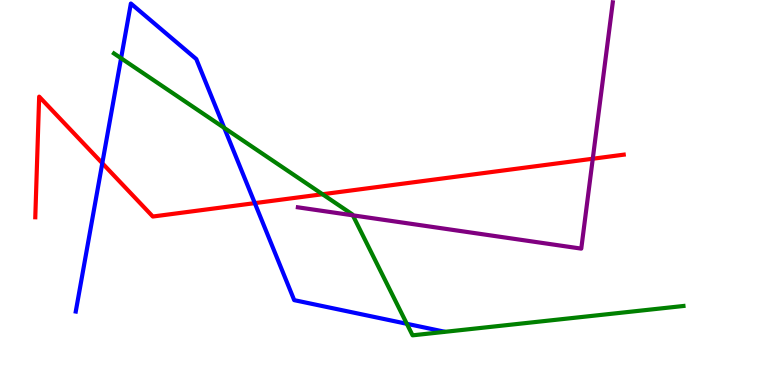[{'lines': ['blue', 'red'], 'intersections': [{'x': 1.32, 'y': 5.76}, {'x': 3.29, 'y': 4.72}]}, {'lines': ['green', 'red'], 'intersections': [{'x': 4.16, 'y': 4.95}]}, {'lines': ['purple', 'red'], 'intersections': [{'x': 7.65, 'y': 5.88}]}, {'lines': ['blue', 'green'], 'intersections': [{'x': 1.56, 'y': 8.49}, {'x': 2.89, 'y': 6.68}, {'x': 5.25, 'y': 1.59}]}, {'lines': ['blue', 'purple'], 'intersections': []}, {'lines': ['green', 'purple'], 'intersections': [{'x': 4.55, 'y': 4.41}]}]